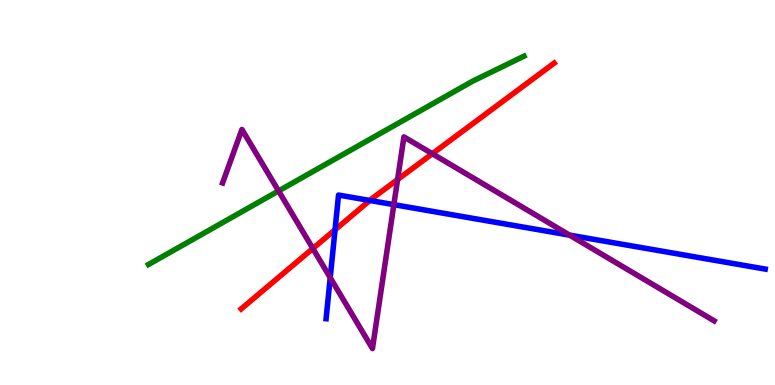[{'lines': ['blue', 'red'], 'intersections': [{'x': 4.32, 'y': 4.03}, {'x': 4.77, 'y': 4.79}]}, {'lines': ['green', 'red'], 'intersections': []}, {'lines': ['purple', 'red'], 'intersections': [{'x': 4.04, 'y': 3.55}, {'x': 5.13, 'y': 5.34}, {'x': 5.58, 'y': 6.01}]}, {'lines': ['blue', 'green'], 'intersections': []}, {'lines': ['blue', 'purple'], 'intersections': [{'x': 4.26, 'y': 2.79}, {'x': 5.08, 'y': 4.68}, {'x': 7.35, 'y': 3.89}]}, {'lines': ['green', 'purple'], 'intersections': [{'x': 3.59, 'y': 5.04}]}]